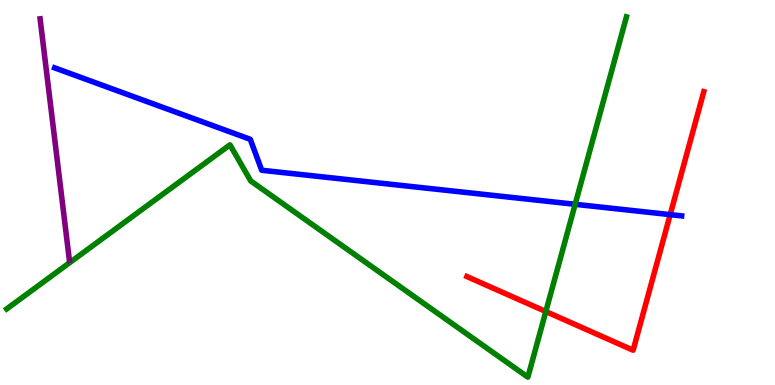[{'lines': ['blue', 'red'], 'intersections': [{'x': 8.65, 'y': 4.43}]}, {'lines': ['green', 'red'], 'intersections': [{'x': 7.04, 'y': 1.91}]}, {'lines': ['purple', 'red'], 'intersections': []}, {'lines': ['blue', 'green'], 'intersections': [{'x': 7.42, 'y': 4.69}]}, {'lines': ['blue', 'purple'], 'intersections': []}, {'lines': ['green', 'purple'], 'intersections': []}]